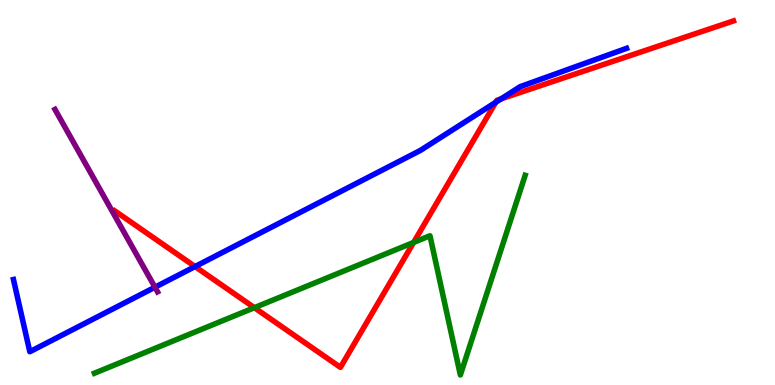[{'lines': ['blue', 'red'], 'intersections': [{'x': 2.52, 'y': 3.08}, {'x': 6.4, 'y': 7.34}, {'x': 6.47, 'y': 7.43}]}, {'lines': ['green', 'red'], 'intersections': [{'x': 3.28, 'y': 2.01}, {'x': 5.34, 'y': 3.7}]}, {'lines': ['purple', 'red'], 'intersections': []}, {'lines': ['blue', 'green'], 'intersections': []}, {'lines': ['blue', 'purple'], 'intersections': [{'x': 2.0, 'y': 2.54}]}, {'lines': ['green', 'purple'], 'intersections': []}]